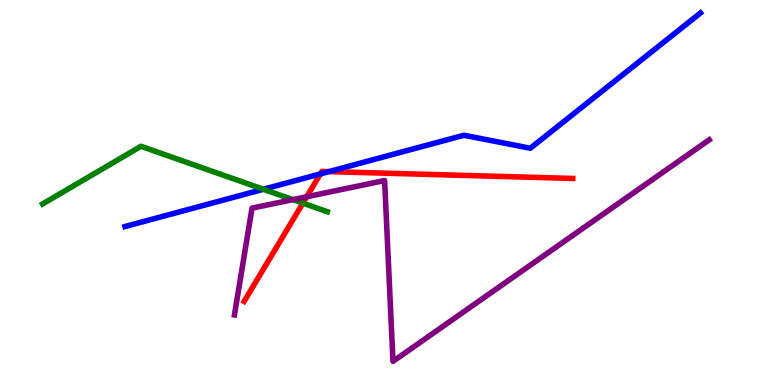[{'lines': ['blue', 'red'], 'intersections': [{'x': 4.13, 'y': 5.48}, {'x': 4.24, 'y': 5.54}]}, {'lines': ['green', 'red'], 'intersections': [{'x': 3.91, 'y': 4.72}]}, {'lines': ['purple', 'red'], 'intersections': [{'x': 3.96, 'y': 4.89}]}, {'lines': ['blue', 'green'], 'intersections': [{'x': 3.4, 'y': 5.08}]}, {'lines': ['blue', 'purple'], 'intersections': []}, {'lines': ['green', 'purple'], 'intersections': [{'x': 3.78, 'y': 4.81}]}]